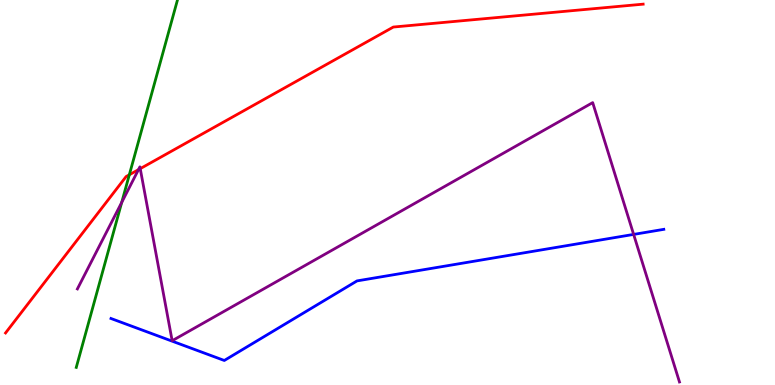[{'lines': ['blue', 'red'], 'intersections': []}, {'lines': ['green', 'red'], 'intersections': [{'x': 1.67, 'y': 5.46}]}, {'lines': ['purple', 'red'], 'intersections': [{'x': 1.79, 'y': 5.59}, {'x': 1.81, 'y': 5.62}]}, {'lines': ['blue', 'green'], 'intersections': []}, {'lines': ['blue', 'purple'], 'intersections': [{'x': 8.18, 'y': 3.91}]}, {'lines': ['green', 'purple'], 'intersections': [{'x': 1.57, 'y': 4.74}]}]